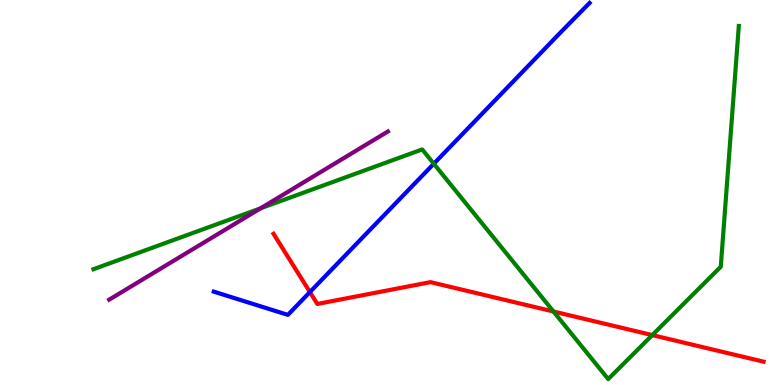[{'lines': ['blue', 'red'], 'intersections': [{'x': 4.0, 'y': 2.41}]}, {'lines': ['green', 'red'], 'intersections': [{'x': 7.14, 'y': 1.91}, {'x': 8.42, 'y': 1.3}]}, {'lines': ['purple', 'red'], 'intersections': []}, {'lines': ['blue', 'green'], 'intersections': [{'x': 5.6, 'y': 5.75}]}, {'lines': ['blue', 'purple'], 'intersections': []}, {'lines': ['green', 'purple'], 'intersections': [{'x': 3.36, 'y': 4.59}]}]